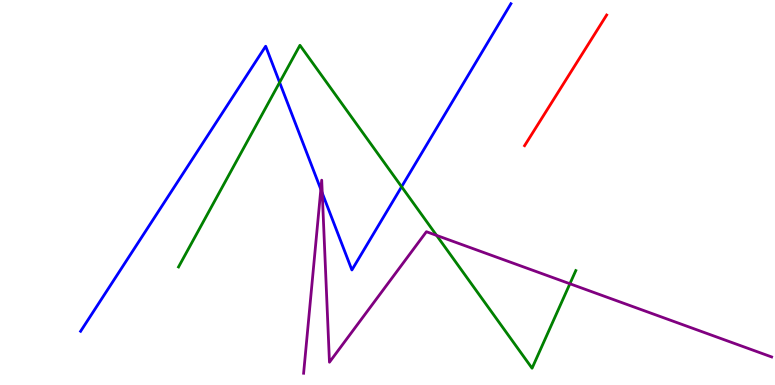[{'lines': ['blue', 'red'], 'intersections': []}, {'lines': ['green', 'red'], 'intersections': []}, {'lines': ['purple', 'red'], 'intersections': []}, {'lines': ['blue', 'green'], 'intersections': [{'x': 3.61, 'y': 7.86}, {'x': 5.18, 'y': 5.15}]}, {'lines': ['blue', 'purple'], 'intersections': [{'x': 4.14, 'y': 5.08}, {'x': 4.16, 'y': 4.99}]}, {'lines': ['green', 'purple'], 'intersections': [{'x': 5.63, 'y': 3.89}, {'x': 7.35, 'y': 2.63}]}]